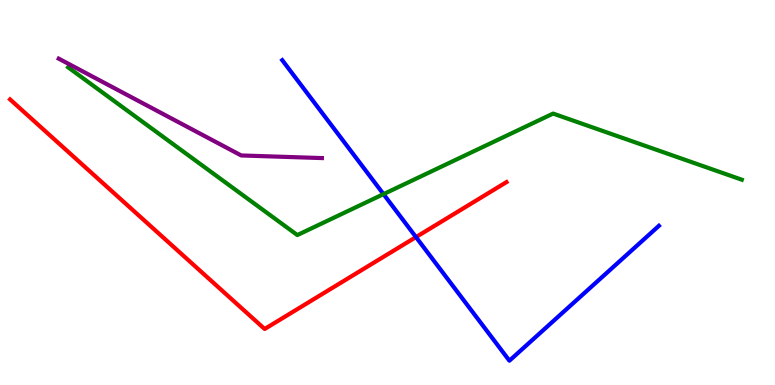[{'lines': ['blue', 'red'], 'intersections': [{'x': 5.37, 'y': 3.84}]}, {'lines': ['green', 'red'], 'intersections': []}, {'lines': ['purple', 'red'], 'intersections': []}, {'lines': ['blue', 'green'], 'intersections': [{'x': 4.95, 'y': 4.96}]}, {'lines': ['blue', 'purple'], 'intersections': []}, {'lines': ['green', 'purple'], 'intersections': []}]